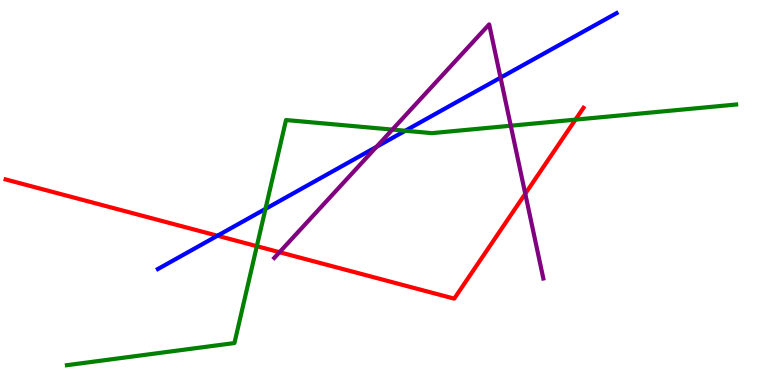[{'lines': ['blue', 'red'], 'intersections': [{'x': 2.81, 'y': 3.88}]}, {'lines': ['green', 'red'], 'intersections': [{'x': 3.31, 'y': 3.61}, {'x': 7.43, 'y': 6.89}]}, {'lines': ['purple', 'red'], 'intersections': [{'x': 3.61, 'y': 3.45}, {'x': 6.78, 'y': 4.97}]}, {'lines': ['blue', 'green'], 'intersections': [{'x': 3.43, 'y': 4.57}, {'x': 5.23, 'y': 6.6}]}, {'lines': ['blue', 'purple'], 'intersections': [{'x': 4.86, 'y': 6.19}, {'x': 6.46, 'y': 7.98}]}, {'lines': ['green', 'purple'], 'intersections': [{'x': 5.06, 'y': 6.63}, {'x': 6.59, 'y': 6.73}]}]